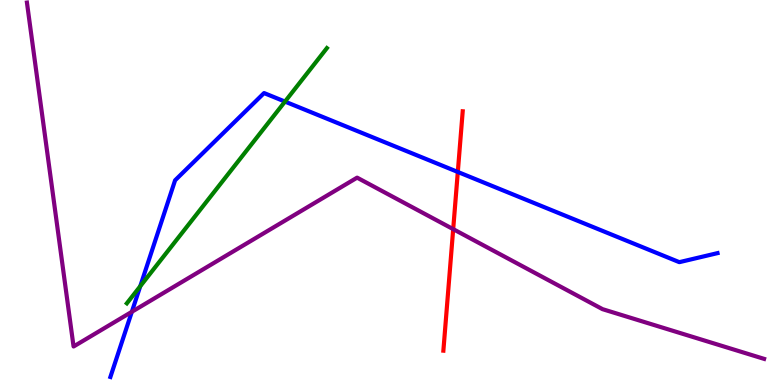[{'lines': ['blue', 'red'], 'intersections': [{'x': 5.91, 'y': 5.53}]}, {'lines': ['green', 'red'], 'intersections': []}, {'lines': ['purple', 'red'], 'intersections': [{'x': 5.85, 'y': 4.05}]}, {'lines': ['blue', 'green'], 'intersections': [{'x': 1.81, 'y': 2.57}, {'x': 3.68, 'y': 7.36}]}, {'lines': ['blue', 'purple'], 'intersections': [{'x': 1.7, 'y': 1.9}]}, {'lines': ['green', 'purple'], 'intersections': []}]